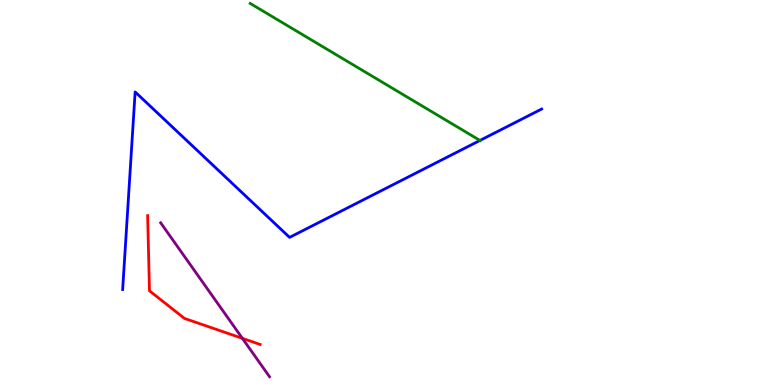[{'lines': ['blue', 'red'], 'intersections': []}, {'lines': ['green', 'red'], 'intersections': []}, {'lines': ['purple', 'red'], 'intersections': [{'x': 3.13, 'y': 1.21}]}, {'lines': ['blue', 'green'], 'intersections': [{'x': 6.19, 'y': 6.35}]}, {'lines': ['blue', 'purple'], 'intersections': []}, {'lines': ['green', 'purple'], 'intersections': []}]